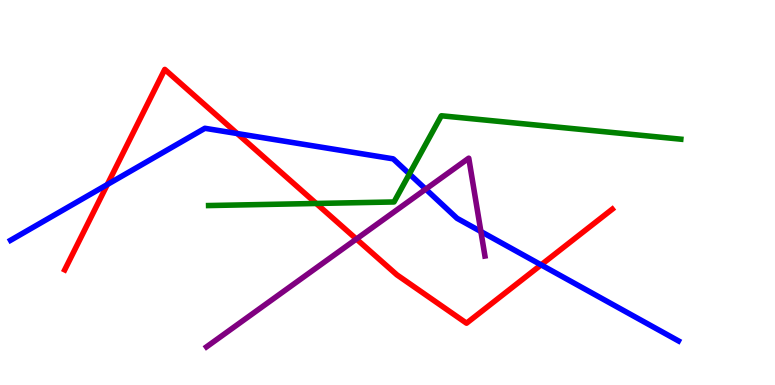[{'lines': ['blue', 'red'], 'intersections': [{'x': 1.38, 'y': 5.21}, {'x': 3.06, 'y': 6.53}, {'x': 6.98, 'y': 3.12}]}, {'lines': ['green', 'red'], 'intersections': [{'x': 4.08, 'y': 4.72}]}, {'lines': ['purple', 'red'], 'intersections': [{'x': 4.6, 'y': 3.79}]}, {'lines': ['blue', 'green'], 'intersections': [{'x': 5.28, 'y': 5.48}]}, {'lines': ['blue', 'purple'], 'intersections': [{'x': 5.49, 'y': 5.09}, {'x': 6.21, 'y': 3.99}]}, {'lines': ['green', 'purple'], 'intersections': []}]